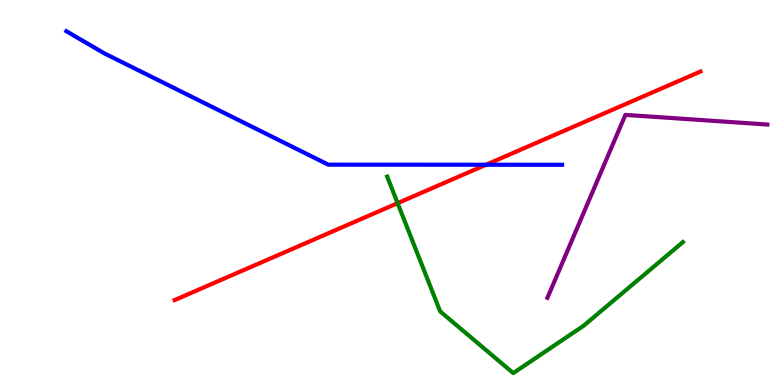[{'lines': ['blue', 'red'], 'intersections': [{'x': 6.27, 'y': 5.72}]}, {'lines': ['green', 'red'], 'intersections': [{'x': 5.13, 'y': 4.72}]}, {'lines': ['purple', 'red'], 'intersections': []}, {'lines': ['blue', 'green'], 'intersections': []}, {'lines': ['blue', 'purple'], 'intersections': []}, {'lines': ['green', 'purple'], 'intersections': []}]